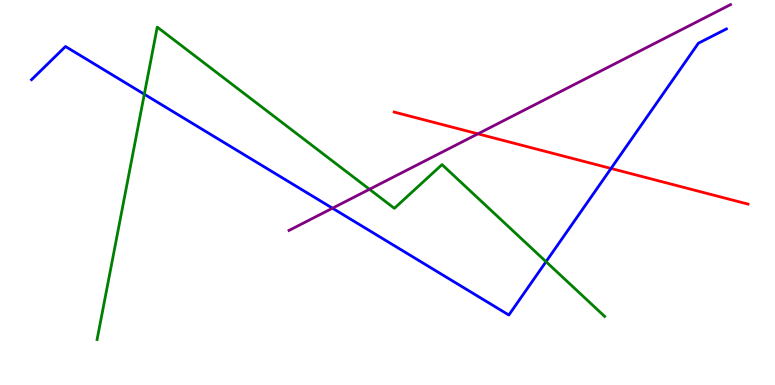[{'lines': ['blue', 'red'], 'intersections': [{'x': 7.88, 'y': 5.62}]}, {'lines': ['green', 'red'], 'intersections': []}, {'lines': ['purple', 'red'], 'intersections': [{'x': 6.17, 'y': 6.52}]}, {'lines': ['blue', 'green'], 'intersections': [{'x': 1.86, 'y': 7.55}, {'x': 7.05, 'y': 3.2}]}, {'lines': ['blue', 'purple'], 'intersections': [{'x': 4.29, 'y': 4.59}]}, {'lines': ['green', 'purple'], 'intersections': [{'x': 4.77, 'y': 5.08}]}]